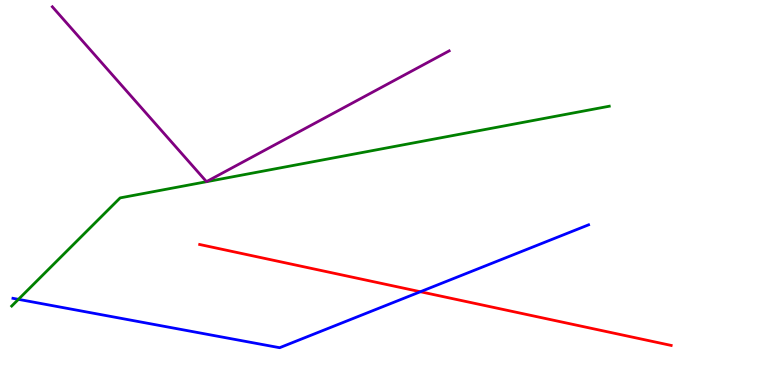[{'lines': ['blue', 'red'], 'intersections': [{'x': 5.42, 'y': 2.42}]}, {'lines': ['green', 'red'], 'intersections': []}, {'lines': ['purple', 'red'], 'intersections': []}, {'lines': ['blue', 'green'], 'intersections': [{'x': 0.238, 'y': 2.22}]}, {'lines': ['blue', 'purple'], 'intersections': []}, {'lines': ['green', 'purple'], 'intersections': []}]